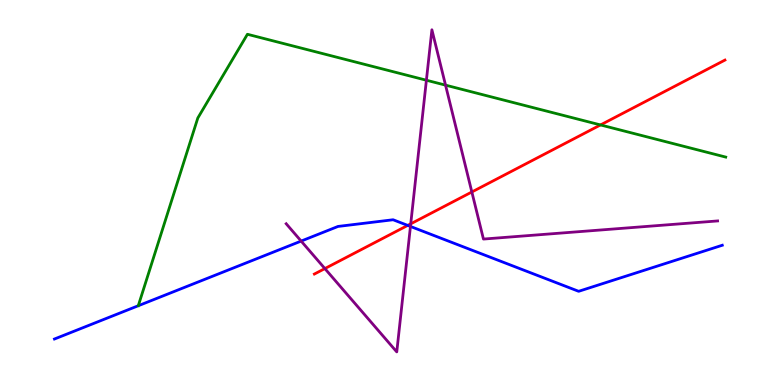[{'lines': ['blue', 'red'], 'intersections': [{'x': 5.26, 'y': 4.15}]}, {'lines': ['green', 'red'], 'intersections': [{'x': 7.75, 'y': 6.75}]}, {'lines': ['purple', 'red'], 'intersections': [{'x': 4.19, 'y': 3.02}, {'x': 5.3, 'y': 4.19}, {'x': 6.09, 'y': 5.01}]}, {'lines': ['blue', 'green'], 'intersections': []}, {'lines': ['blue', 'purple'], 'intersections': [{'x': 3.89, 'y': 3.74}, {'x': 5.3, 'y': 4.12}]}, {'lines': ['green', 'purple'], 'intersections': [{'x': 5.5, 'y': 7.92}, {'x': 5.75, 'y': 7.79}]}]